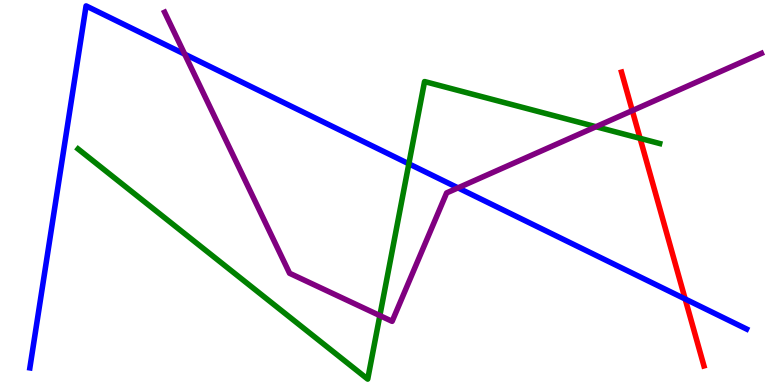[{'lines': ['blue', 'red'], 'intersections': [{'x': 8.84, 'y': 2.23}]}, {'lines': ['green', 'red'], 'intersections': [{'x': 8.26, 'y': 6.41}]}, {'lines': ['purple', 'red'], 'intersections': [{'x': 8.16, 'y': 7.13}]}, {'lines': ['blue', 'green'], 'intersections': [{'x': 5.28, 'y': 5.75}]}, {'lines': ['blue', 'purple'], 'intersections': [{'x': 2.38, 'y': 8.59}, {'x': 5.91, 'y': 5.12}]}, {'lines': ['green', 'purple'], 'intersections': [{'x': 4.9, 'y': 1.8}, {'x': 7.69, 'y': 6.71}]}]